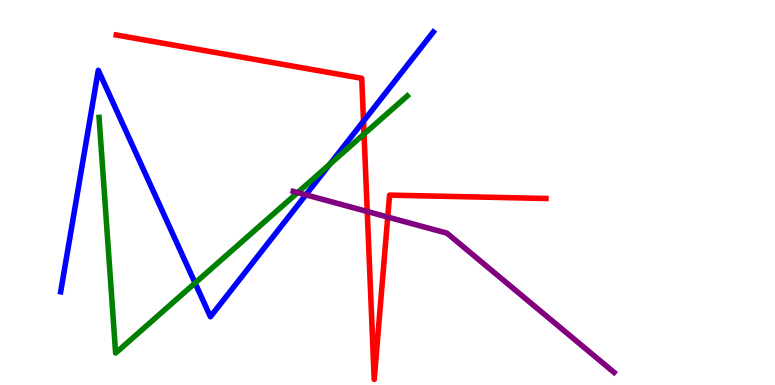[{'lines': ['blue', 'red'], 'intersections': [{'x': 4.69, 'y': 6.85}]}, {'lines': ['green', 'red'], 'intersections': [{'x': 4.7, 'y': 6.52}]}, {'lines': ['purple', 'red'], 'intersections': [{'x': 4.74, 'y': 4.51}, {'x': 5.0, 'y': 4.36}]}, {'lines': ['blue', 'green'], 'intersections': [{'x': 2.52, 'y': 2.65}, {'x': 4.26, 'y': 5.73}]}, {'lines': ['blue', 'purple'], 'intersections': [{'x': 3.95, 'y': 4.94}]}, {'lines': ['green', 'purple'], 'intersections': [{'x': 3.84, 'y': 5.0}]}]